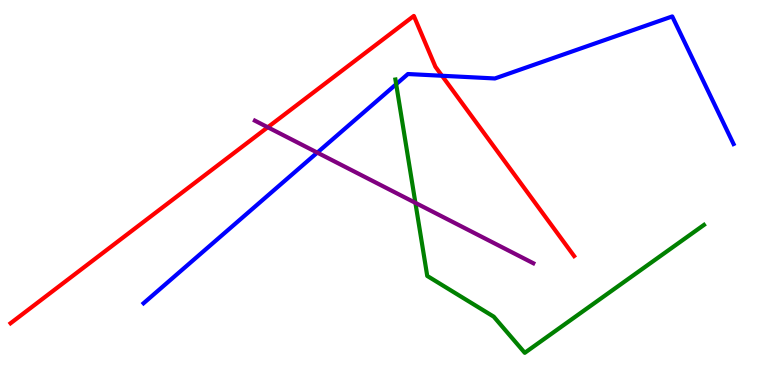[{'lines': ['blue', 'red'], 'intersections': [{'x': 5.7, 'y': 8.03}]}, {'lines': ['green', 'red'], 'intersections': []}, {'lines': ['purple', 'red'], 'intersections': [{'x': 3.46, 'y': 6.69}]}, {'lines': ['blue', 'green'], 'intersections': [{'x': 5.11, 'y': 7.81}]}, {'lines': ['blue', 'purple'], 'intersections': [{'x': 4.09, 'y': 6.04}]}, {'lines': ['green', 'purple'], 'intersections': [{'x': 5.36, 'y': 4.73}]}]